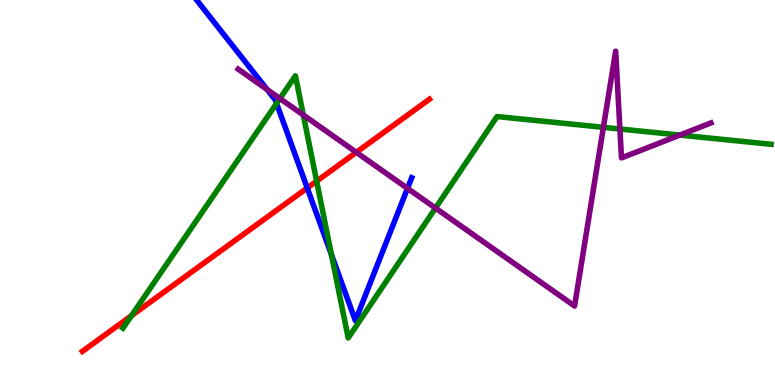[{'lines': ['blue', 'red'], 'intersections': [{'x': 3.96, 'y': 5.12}]}, {'lines': ['green', 'red'], 'intersections': [{'x': 1.7, 'y': 1.8}, {'x': 4.09, 'y': 5.29}]}, {'lines': ['purple', 'red'], 'intersections': [{'x': 4.6, 'y': 6.04}]}, {'lines': ['blue', 'green'], 'intersections': [{'x': 3.57, 'y': 7.31}, {'x': 4.28, 'y': 3.38}]}, {'lines': ['blue', 'purple'], 'intersections': [{'x': 3.45, 'y': 7.68}, {'x': 5.26, 'y': 5.11}]}, {'lines': ['green', 'purple'], 'intersections': [{'x': 3.61, 'y': 7.44}, {'x': 3.91, 'y': 7.01}, {'x': 5.62, 'y': 4.6}, {'x': 7.79, 'y': 6.69}, {'x': 8.0, 'y': 6.65}, {'x': 8.77, 'y': 6.49}]}]